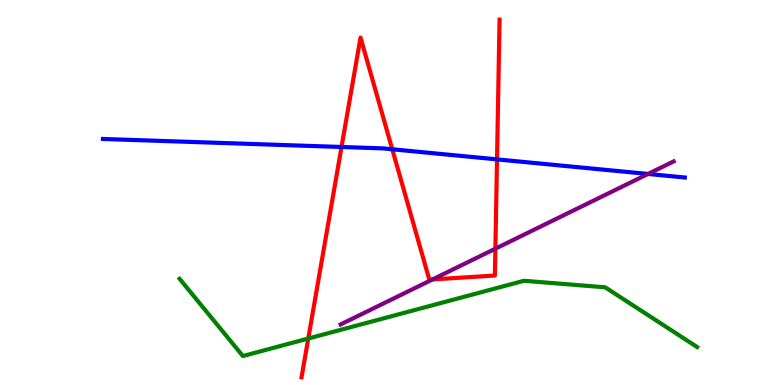[{'lines': ['blue', 'red'], 'intersections': [{'x': 4.41, 'y': 6.18}, {'x': 5.06, 'y': 6.12}, {'x': 6.41, 'y': 5.86}]}, {'lines': ['green', 'red'], 'intersections': [{'x': 3.98, 'y': 1.21}]}, {'lines': ['purple', 'red'], 'intersections': [{'x': 5.58, 'y': 2.74}, {'x': 6.39, 'y': 3.54}]}, {'lines': ['blue', 'green'], 'intersections': []}, {'lines': ['blue', 'purple'], 'intersections': [{'x': 8.36, 'y': 5.48}]}, {'lines': ['green', 'purple'], 'intersections': []}]